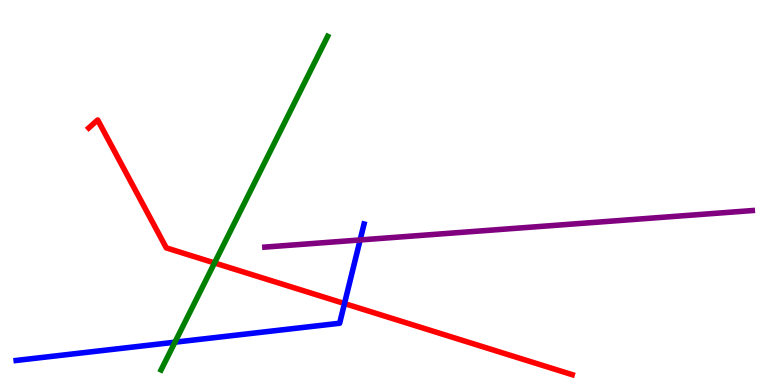[{'lines': ['blue', 'red'], 'intersections': [{'x': 4.45, 'y': 2.12}]}, {'lines': ['green', 'red'], 'intersections': [{'x': 2.77, 'y': 3.17}]}, {'lines': ['purple', 'red'], 'intersections': []}, {'lines': ['blue', 'green'], 'intersections': [{'x': 2.26, 'y': 1.11}]}, {'lines': ['blue', 'purple'], 'intersections': [{'x': 4.65, 'y': 3.77}]}, {'lines': ['green', 'purple'], 'intersections': []}]